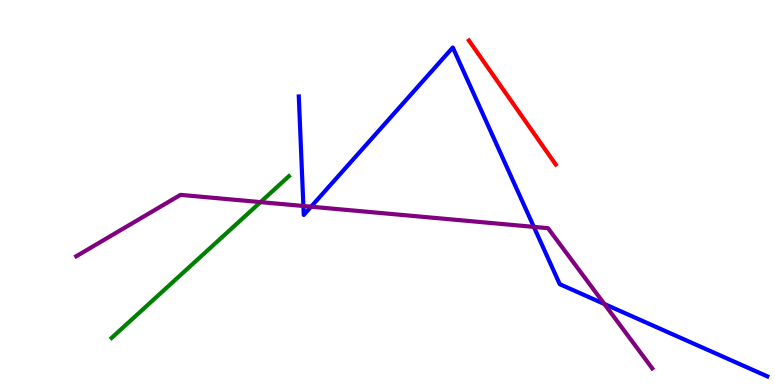[{'lines': ['blue', 'red'], 'intersections': []}, {'lines': ['green', 'red'], 'intersections': []}, {'lines': ['purple', 'red'], 'intersections': []}, {'lines': ['blue', 'green'], 'intersections': []}, {'lines': ['blue', 'purple'], 'intersections': [{'x': 3.91, 'y': 4.65}, {'x': 4.01, 'y': 4.63}, {'x': 6.89, 'y': 4.11}, {'x': 7.8, 'y': 2.1}]}, {'lines': ['green', 'purple'], 'intersections': [{'x': 3.36, 'y': 4.75}]}]